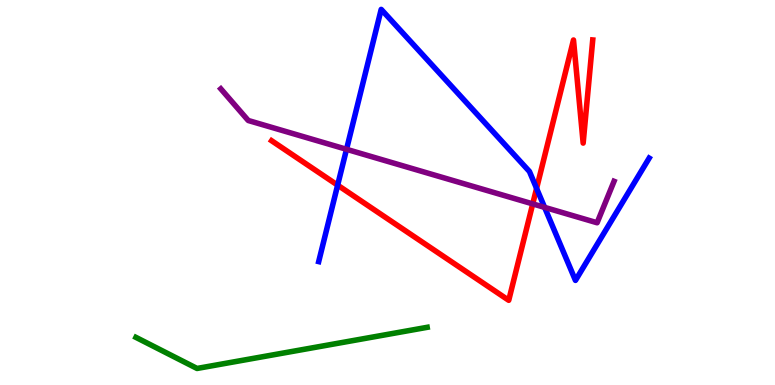[{'lines': ['blue', 'red'], 'intersections': [{'x': 4.36, 'y': 5.19}, {'x': 6.92, 'y': 5.11}]}, {'lines': ['green', 'red'], 'intersections': []}, {'lines': ['purple', 'red'], 'intersections': [{'x': 6.87, 'y': 4.7}]}, {'lines': ['blue', 'green'], 'intersections': []}, {'lines': ['blue', 'purple'], 'intersections': [{'x': 4.47, 'y': 6.12}, {'x': 7.03, 'y': 4.61}]}, {'lines': ['green', 'purple'], 'intersections': []}]